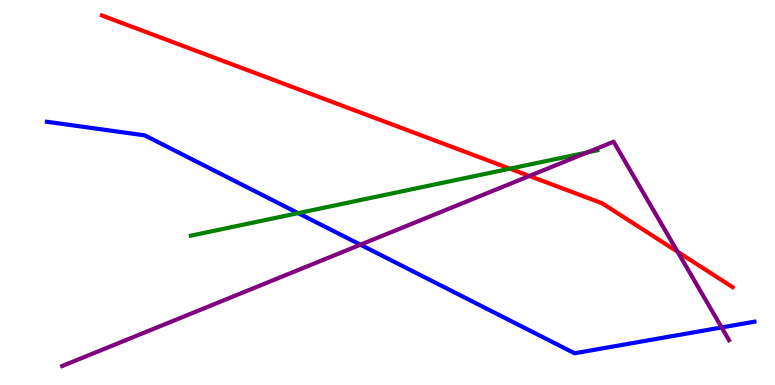[{'lines': ['blue', 'red'], 'intersections': []}, {'lines': ['green', 'red'], 'intersections': [{'x': 6.58, 'y': 5.62}]}, {'lines': ['purple', 'red'], 'intersections': [{'x': 6.83, 'y': 5.43}, {'x': 8.74, 'y': 3.46}]}, {'lines': ['blue', 'green'], 'intersections': [{'x': 3.85, 'y': 4.46}]}, {'lines': ['blue', 'purple'], 'intersections': [{'x': 4.65, 'y': 3.64}, {'x': 9.31, 'y': 1.49}]}, {'lines': ['green', 'purple'], 'intersections': [{'x': 7.58, 'y': 6.04}]}]